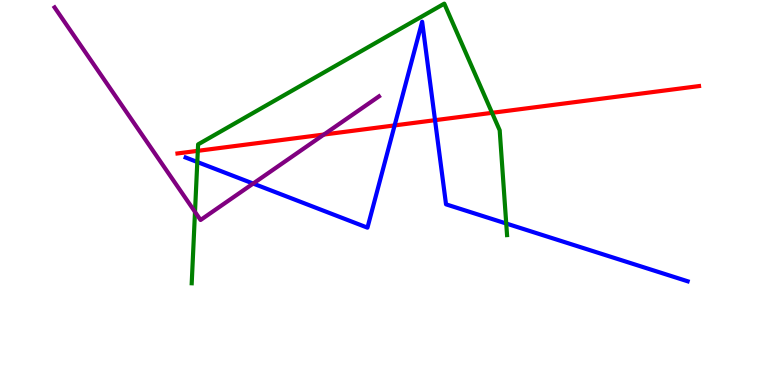[{'lines': ['blue', 'red'], 'intersections': [{'x': 5.09, 'y': 6.74}, {'x': 5.61, 'y': 6.88}]}, {'lines': ['green', 'red'], 'intersections': [{'x': 2.55, 'y': 6.08}, {'x': 6.35, 'y': 7.07}]}, {'lines': ['purple', 'red'], 'intersections': [{'x': 4.18, 'y': 6.51}]}, {'lines': ['blue', 'green'], 'intersections': [{'x': 2.55, 'y': 5.79}, {'x': 6.53, 'y': 4.19}]}, {'lines': ['blue', 'purple'], 'intersections': [{'x': 3.27, 'y': 5.23}]}, {'lines': ['green', 'purple'], 'intersections': [{'x': 2.52, 'y': 4.5}]}]